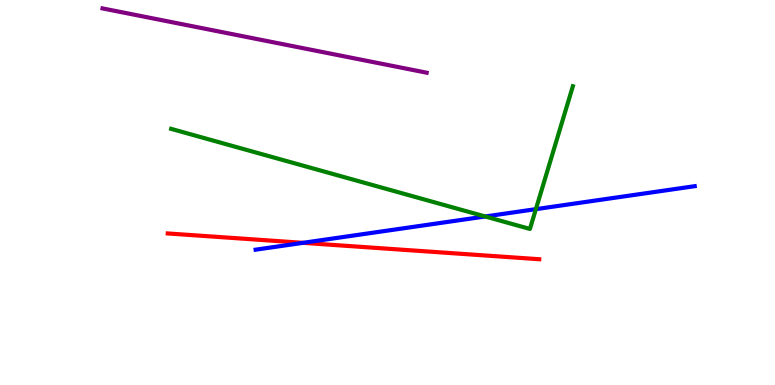[{'lines': ['blue', 'red'], 'intersections': [{'x': 3.91, 'y': 3.69}]}, {'lines': ['green', 'red'], 'intersections': []}, {'lines': ['purple', 'red'], 'intersections': []}, {'lines': ['blue', 'green'], 'intersections': [{'x': 6.26, 'y': 4.38}, {'x': 6.91, 'y': 4.57}]}, {'lines': ['blue', 'purple'], 'intersections': []}, {'lines': ['green', 'purple'], 'intersections': []}]